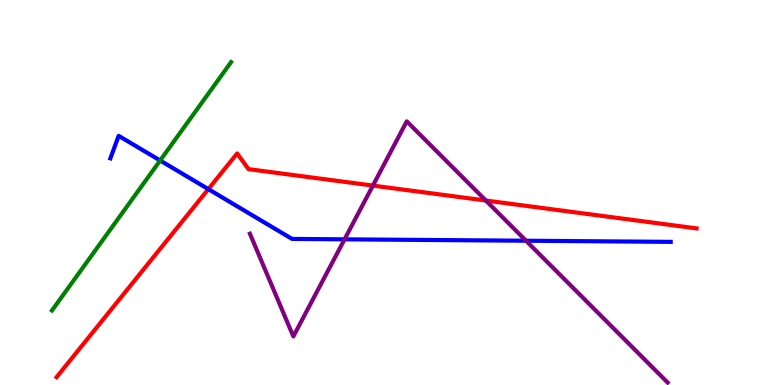[{'lines': ['blue', 'red'], 'intersections': [{'x': 2.69, 'y': 5.09}]}, {'lines': ['green', 'red'], 'intersections': []}, {'lines': ['purple', 'red'], 'intersections': [{'x': 4.81, 'y': 5.18}, {'x': 6.27, 'y': 4.79}]}, {'lines': ['blue', 'green'], 'intersections': [{'x': 2.07, 'y': 5.83}]}, {'lines': ['blue', 'purple'], 'intersections': [{'x': 4.45, 'y': 3.78}, {'x': 6.79, 'y': 3.75}]}, {'lines': ['green', 'purple'], 'intersections': []}]